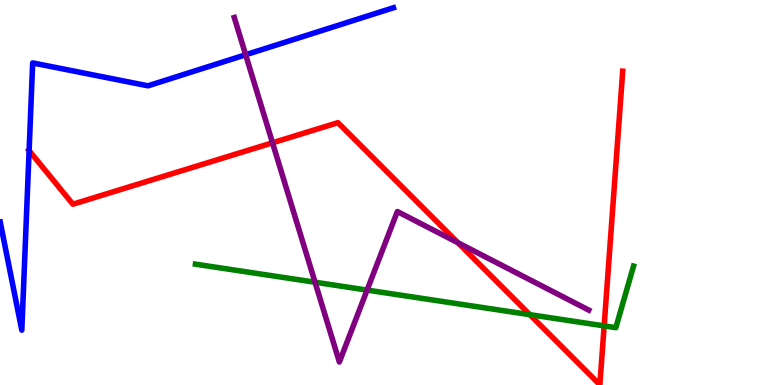[{'lines': ['blue', 'red'], 'intersections': [{'x': 0.376, 'y': 6.09}]}, {'lines': ['green', 'red'], 'intersections': [{'x': 6.84, 'y': 1.83}, {'x': 7.8, 'y': 1.54}]}, {'lines': ['purple', 'red'], 'intersections': [{'x': 3.52, 'y': 6.29}, {'x': 5.91, 'y': 3.7}]}, {'lines': ['blue', 'green'], 'intersections': []}, {'lines': ['blue', 'purple'], 'intersections': [{'x': 3.17, 'y': 8.58}]}, {'lines': ['green', 'purple'], 'intersections': [{'x': 4.07, 'y': 2.67}, {'x': 4.74, 'y': 2.47}]}]